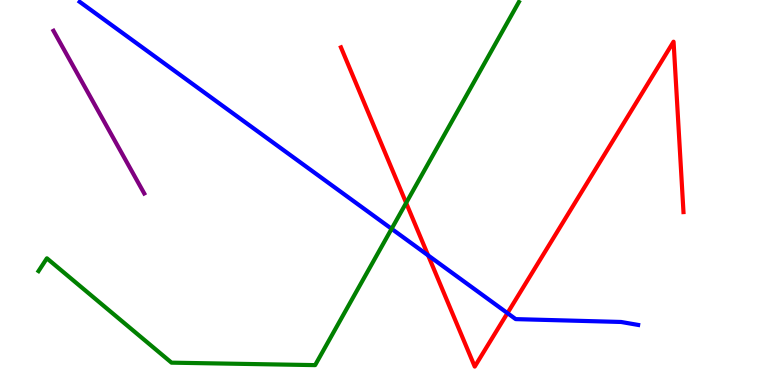[{'lines': ['blue', 'red'], 'intersections': [{'x': 5.52, 'y': 3.37}, {'x': 6.55, 'y': 1.87}]}, {'lines': ['green', 'red'], 'intersections': [{'x': 5.24, 'y': 4.73}]}, {'lines': ['purple', 'red'], 'intersections': []}, {'lines': ['blue', 'green'], 'intersections': [{'x': 5.05, 'y': 4.06}]}, {'lines': ['blue', 'purple'], 'intersections': []}, {'lines': ['green', 'purple'], 'intersections': []}]